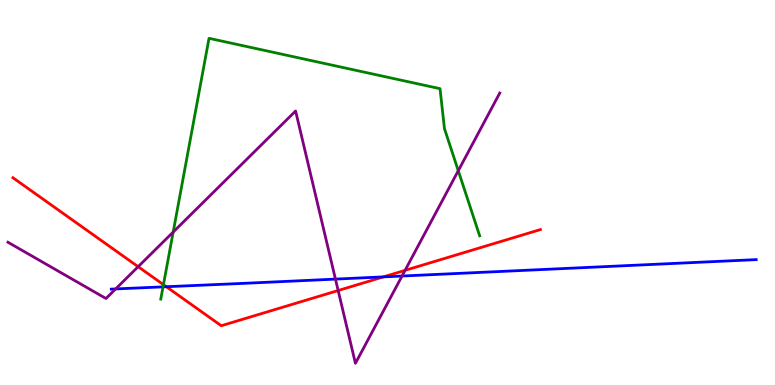[{'lines': ['blue', 'red'], 'intersections': [{'x': 2.15, 'y': 2.55}, {'x': 4.95, 'y': 2.81}]}, {'lines': ['green', 'red'], 'intersections': [{'x': 2.11, 'y': 2.61}]}, {'lines': ['purple', 'red'], 'intersections': [{'x': 1.78, 'y': 3.07}, {'x': 4.36, 'y': 2.45}, {'x': 5.23, 'y': 2.98}]}, {'lines': ['blue', 'green'], 'intersections': [{'x': 2.1, 'y': 2.55}]}, {'lines': ['blue', 'purple'], 'intersections': [{'x': 1.49, 'y': 2.5}, {'x': 4.33, 'y': 2.75}, {'x': 5.19, 'y': 2.83}]}, {'lines': ['green', 'purple'], 'intersections': [{'x': 2.23, 'y': 3.97}, {'x': 5.91, 'y': 5.57}]}]